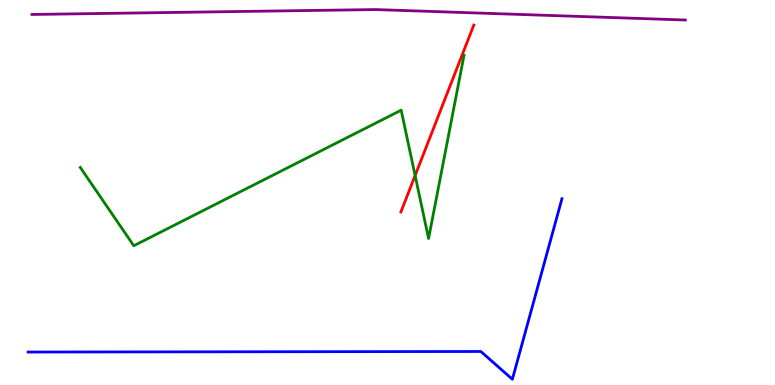[{'lines': ['blue', 'red'], 'intersections': []}, {'lines': ['green', 'red'], 'intersections': [{'x': 5.36, 'y': 5.44}]}, {'lines': ['purple', 'red'], 'intersections': []}, {'lines': ['blue', 'green'], 'intersections': []}, {'lines': ['blue', 'purple'], 'intersections': []}, {'lines': ['green', 'purple'], 'intersections': []}]